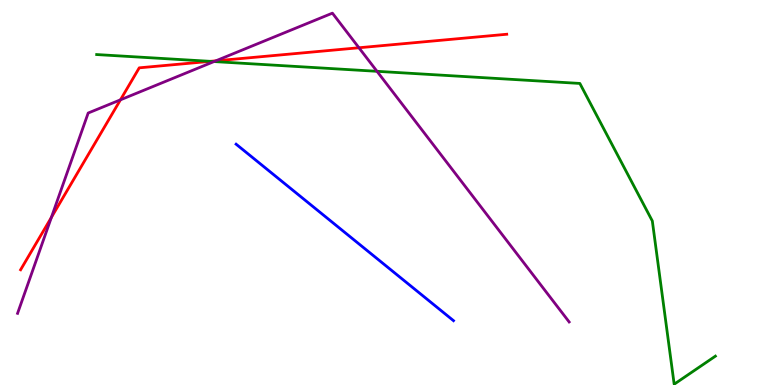[{'lines': ['blue', 'red'], 'intersections': []}, {'lines': ['green', 'red'], 'intersections': [{'x': 2.71, 'y': 8.41}]}, {'lines': ['purple', 'red'], 'intersections': [{'x': 0.663, 'y': 4.35}, {'x': 1.55, 'y': 7.41}, {'x': 2.78, 'y': 8.42}, {'x': 4.63, 'y': 8.76}]}, {'lines': ['blue', 'green'], 'intersections': []}, {'lines': ['blue', 'purple'], 'intersections': []}, {'lines': ['green', 'purple'], 'intersections': [{'x': 2.76, 'y': 8.4}, {'x': 4.86, 'y': 8.15}]}]